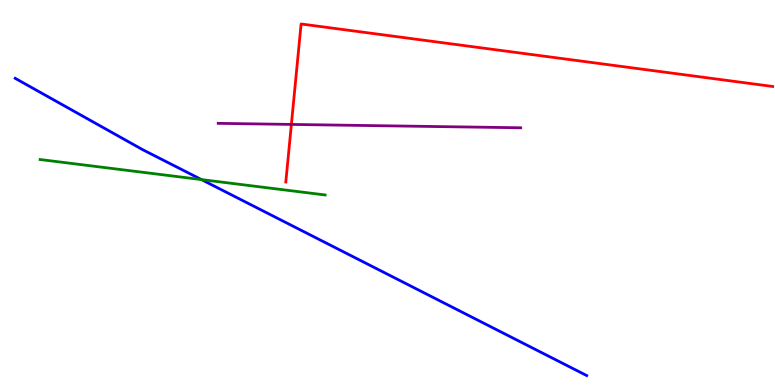[{'lines': ['blue', 'red'], 'intersections': []}, {'lines': ['green', 'red'], 'intersections': []}, {'lines': ['purple', 'red'], 'intersections': [{'x': 3.76, 'y': 6.77}]}, {'lines': ['blue', 'green'], 'intersections': [{'x': 2.6, 'y': 5.34}]}, {'lines': ['blue', 'purple'], 'intersections': []}, {'lines': ['green', 'purple'], 'intersections': []}]